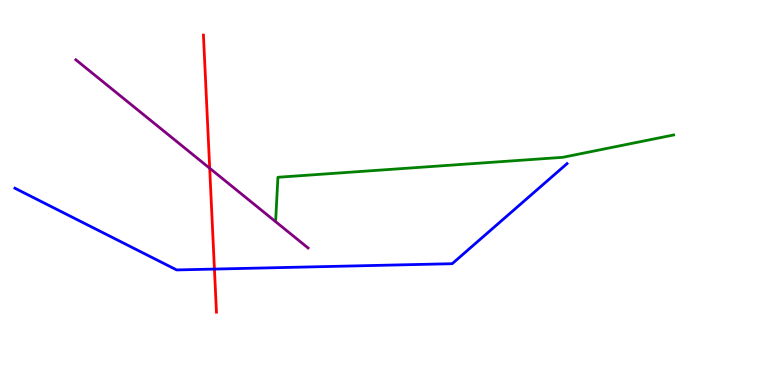[{'lines': ['blue', 'red'], 'intersections': [{'x': 2.77, 'y': 3.01}]}, {'lines': ['green', 'red'], 'intersections': []}, {'lines': ['purple', 'red'], 'intersections': [{'x': 2.71, 'y': 5.63}]}, {'lines': ['blue', 'green'], 'intersections': []}, {'lines': ['blue', 'purple'], 'intersections': []}, {'lines': ['green', 'purple'], 'intersections': []}]